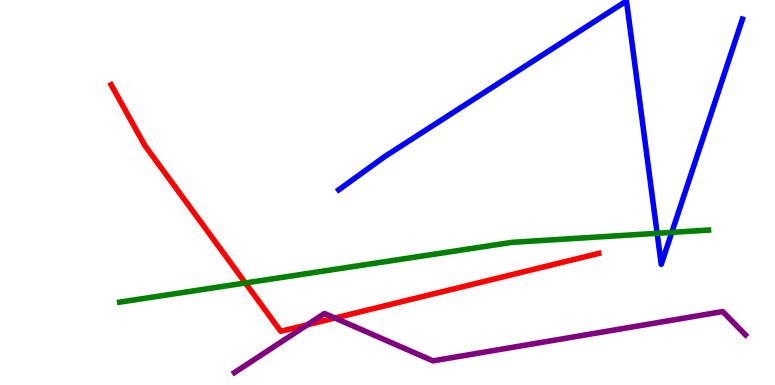[{'lines': ['blue', 'red'], 'intersections': []}, {'lines': ['green', 'red'], 'intersections': [{'x': 3.17, 'y': 2.65}]}, {'lines': ['purple', 'red'], 'intersections': [{'x': 3.97, 'y': 1.56}, {'x': 4.32, 'y': 1.74}]}, {'lines': ['blue', 'green'], 'intersections': [{'x': 8.48, 'y': 3.94}, {'x': 8.67, 'y': 3.96}]}, {'lines': ['blue', 'purple'], 'intersections': []}, {'lines': ['green', 'purple'], 'intersections': []}]